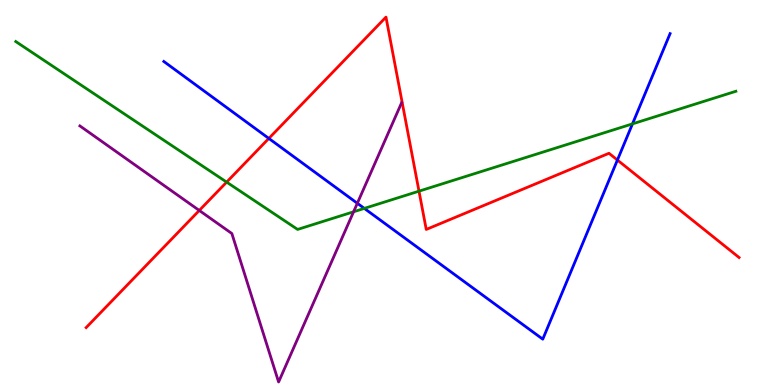[{'lines': ['blue', 'red'], 'intersections': [{'x': 3.47, 'y': 6.4}, {'x': 7.97, 'y': 5.84}]}, {'lines': ['green', 'red'], 'intersections': [{'x': 2.92, 'y': 5.27}, {'x': 5.41, 'y': 5.03}]}, {'lines': ['purple', 'red'], 'intersections': [{'x': 2.57, 'y': 4.53}]}, {'lines': ['blue', 'green'], 'intersections': [{'x': 4.7, 'y': 4.59}, {'x': 8.16, 'y': 6.78}]}, {'lines': ['blue', 'purple'], 'intersections': [{'x': 4.61, 'y': 4.72}]}, {'lines': ['green', 'purple'], 'intersections': [{'x': 4.56, 'y': 4.5}]}]